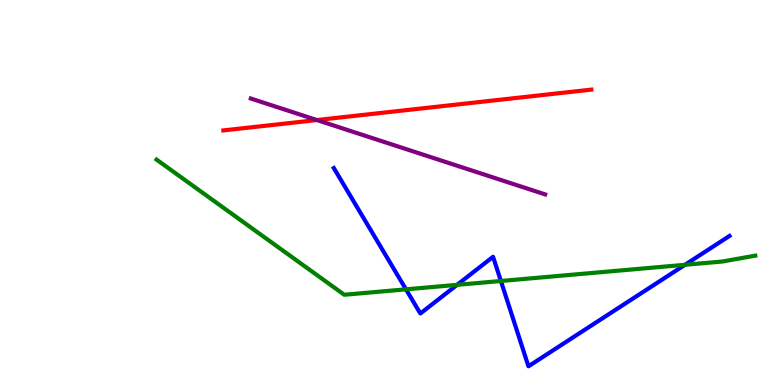[{'lines': ['blue', 'red'], 'intersections': []}, {'lines': ['green', 'red'], 'intersections': []}, {'lines': ['purple', 'red'], 'intersections': [{'x': 4.09, 'y': 6.88}]}, {'lines': ['blue', 'green'], 'intersections': [{'x': 5.24, 'y': 2.48}, {'x': 5.9, 'y': 2.6}, {'x': 6.46, 'y': 2.7}, {'x': 8.84, 'y': 3.12}]}, {'lines': ['blue', 'purple'], 'intersections': []}, {'lines': ['green', 'purple'], 'intersections': []}]